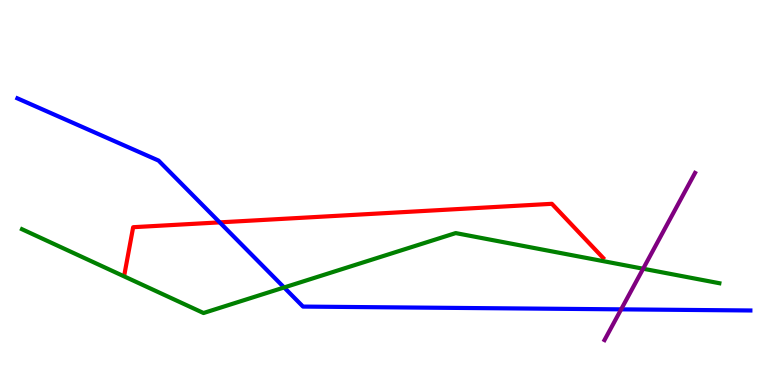[{'lines': ['blue', 'red'], 'intersections': [{'x': 2.83, 'y': 4.22}]}, {'lines': ['green', 'red'], 'intersections': []}, {'lines': ['purple', 'red'], 'intersections': []}, {'lines': ['blue', 'green'], 'intersections': [{'x': 3.67, 'y': 2.53}]}, {'lines': ['blue', 'purple'], 'intersections': [{'x': 8.01, 'y': 1.96}]}, {'lines': ['green', 'purple'], 'intersections': [{'x': 8.3, 'y': 3.02}]}]